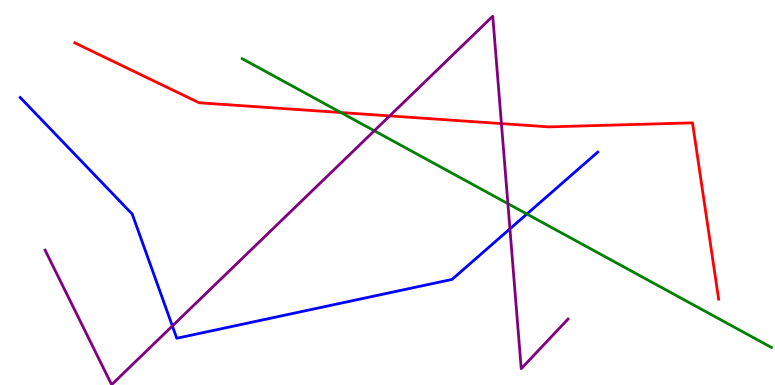[{'lines': ['blue', 'red'], 'intersections': []}, {'lines': ['green', 'red'], 'intersections': [{'x': 4.4, 'y': 7.08}]}, {'lines': ['purple', 'red'], 'intersections': [{'x': 5.03, 'y': 6.99}, {'x': 6.47, 'y': 6.79}]}, {'lines': ['blue', 'green'], 'intersections': [{'x': 6.8, 'y': 4.44}]}, {'lines': ['blue', 'purple'], 'intersections': [{'x': 2.22, 'y': 1.53}, {'x': 6.58, 'y': 4.06}]}, {'lines': ['green', 'purple'], 'intersections': [{'x': 4.83, 'y': 6.6}, {'x': 6.55, 'y': 4.71}]}]